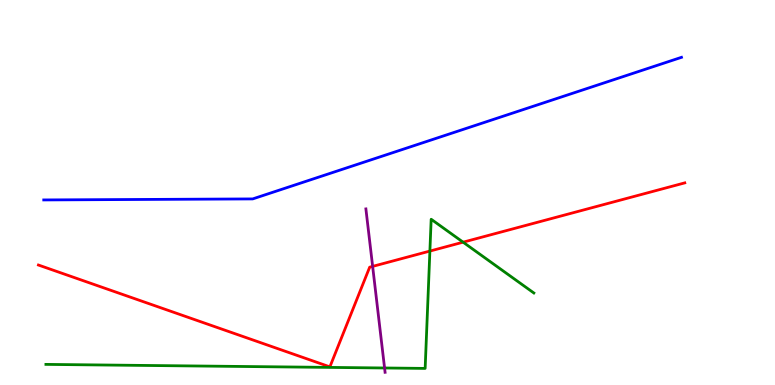[{'lines': ['blue', 'red'], 'intersections': []}, {'lines': ['green', 'red'], 'intersections': [{'x': 5.55, 'y': 3.48}, {'x': 5.98, 'y': 3.71}]}, {'lines': ['purple', 'red'], 'intersections': [{'x': 4.81, 'y': 3.08}]}, {'lines': ['blue', 'green'], 'intersections': []}, {'lines': ['blue', 'purple'], 'intersections': []}, {'lines': ['green', 'purple'], 'intersections': [{'x': 4.96, 'y': 0.442}]}]